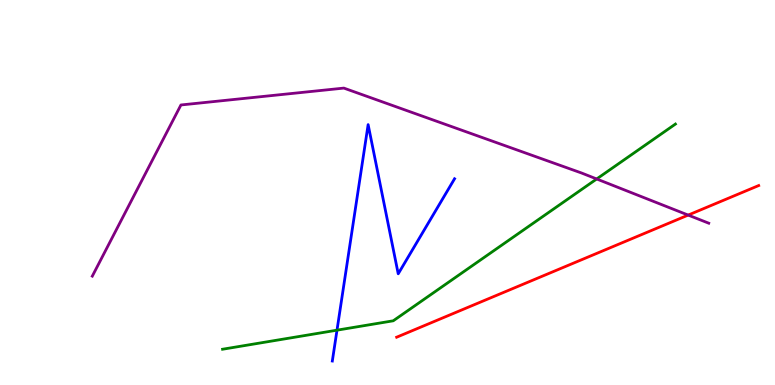[{'lines': ['blue', 'red'], 'intersections': []}, {'lines': ['green', 'red'], 'intersections': []}, {'lines': ['purple', 'red'], 'intersections': [{'x': 8.88, 'y': 4.41}]}, {'lines': ['blue', 'green'], 'intersections': [{'x': 4.35, 'y': 1.42}]}, {'lines': ['blue', 'purple'], 'intersections': []}, {'lines': ['green', 'purple'], 'intersections': [{'x': 7.7, 'y': 5.35}]}]